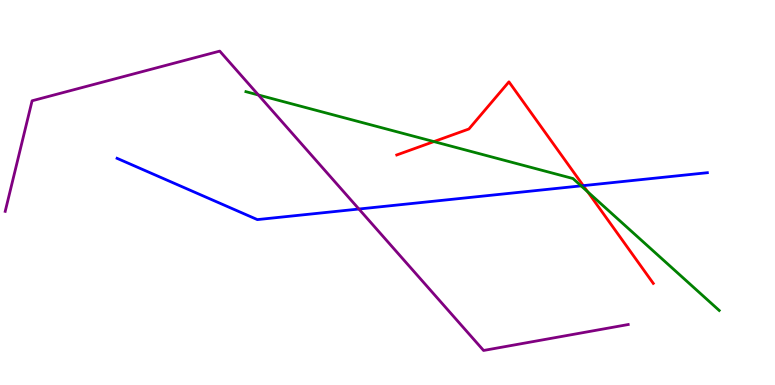[{'lines': ['blue', 'red'], 'intersections': [{'x': 7.53, 'y': 5.18}]}, {'lines': ['green', 'red'], 'intersections': [{'x': 5.6, 'y': 6.32}, {'x': 7.58, 'y': 5.02}]}, {'lines': ['purple', 'red'], 'intersections': []}, {'lines': ['blue', 'green'], 'intersections': [{'x': 7.5, 'y': 5.17}]}, {'lines': ['blue', 'purple'], 'intersections': [{'x': 4.63, 'y': 4.57}]}, {'lines': ['green', 'purple'], 'intersections': [{'x': 3.33, 'y': 7.53}]}]